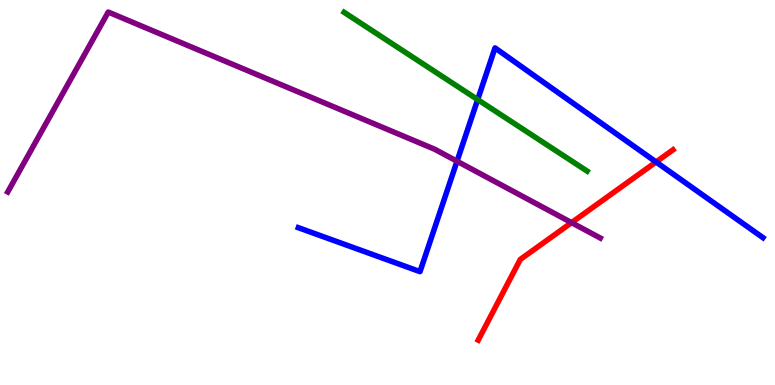[{'lines': ['blue', 'red'], 'intersections': [{'x': 8.47, 'y': 5.79}]}, {'lines': ['green', 'red'], 'intersections': []}, {'lines': ['purple', 'red'], 'intersections': [{'x': 7.37, 'y': 4.22}]}, {'lines': ['blue', 'green'], 'intersections': [{'x': 6.16, 'y': 7.41}]}, {'lines': ['blue', 'purple'], 'intersections': [{'x': 5.9, 'y': 5.81}]}, {'lines': ['green', 'purple'], 'intersections': []}]